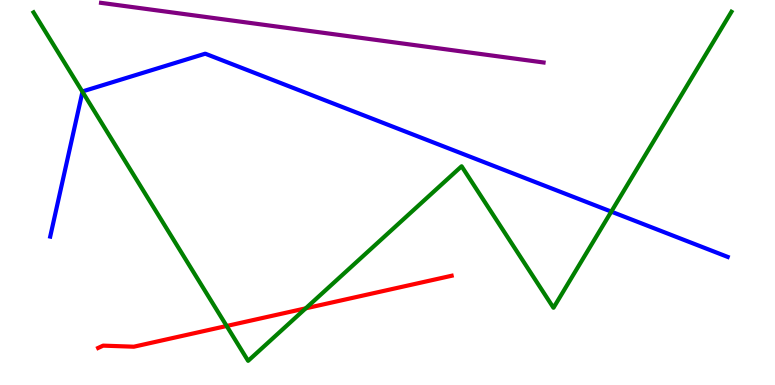[{'lines': ['blue', 'red'], 'intersections': []}, {'lines': ['green', 'red'], 'intersections': [{'x': 2.92, 'y': 1.53}, {'x': 3.94, 'y': 1.99}]}, {'lines': ['purple', 'red'], 'intersections': []}, {'lines': ['blue', 'green'], 'intersections': [{'x': 1.06, 'y': 7.61}, {'x': 7.89, 'y': 4.5}]}, {'lines': ['blue', 'purple'], 'intersections': []}, {'lines': ['green', 'purple'], 'intersections': []}]